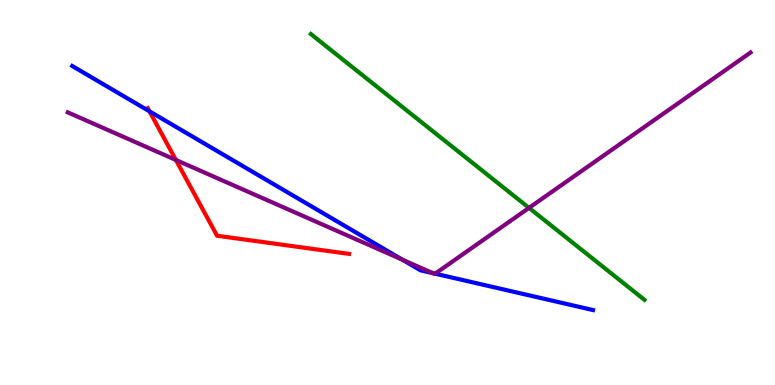[{'lines': ['blue', 'red'], 'intersections': [{'x': 1.93, 'y': 7.11}]}, {'lines': ['green', 'red'], 'intersections': []}, {'lines': ['purple', 'red'], 'intersections': [{'x': 2.27, 'y': 5.85}]}, {'lines': ['blue', 'green'], 'intersections': []}, {'lines': ['blue', 'purple'], 'intersections': [{'x': 5.19, 'y': 3.26}, {'x': 5.59, 'y': 2.9}, {'x': 5.61, 'y': 2.89}]}, {'lines': ['green', 'purple'], 'intersections': [{'x': 6.83, 'y': 4.6}]}]